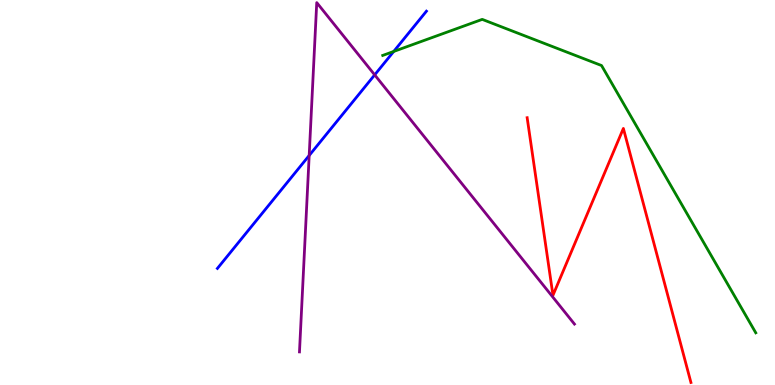[{'lines': ['blue', 'red'], 'intersections': []}, {'lines': ['green', 'red'], 'intersections': []}, {'lines': ['purple', 'red'], 'intersections': []}, {'lines': ['blue', 'green'], 'intersections': [{'x': 5.08, 'y': 8.66}]}, {'lines': ['blue', 'purple'], 'intersections': [{'x': 3.99, 'y': 5.96}, {'x': 4.83, 'y': 8.06}]}, {'lines': ['green', 'purple'], 'intersections': []}]